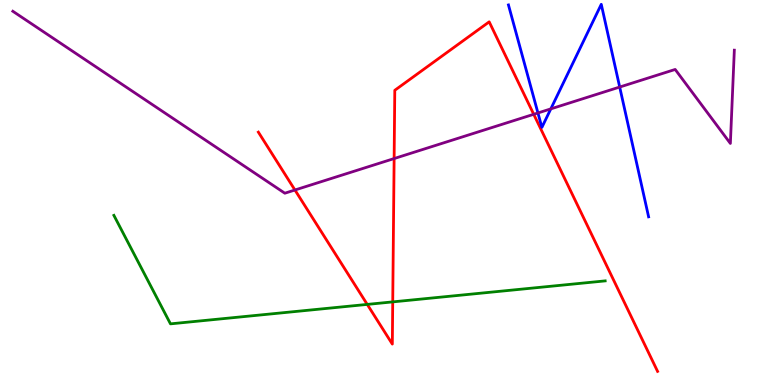[{'lines': ['blue', 'red'], 'intersections': []}, {'lines': ['green', 'red'], 'intersections': [{'x': 4.74, 'y': 2.09}, {'x': 5.07, 'y': 2.16}]}, {'lines': ['purple', 'red'], 'intersections': [{'x': 3.81, 'y': 5.06}, {'x': 5.09, 'y': 5.88}, {'x': 6.89, 'y': 7.03}]}, {'lines': ['blue', 'green'], 'intersections': []}, {'lines': ['blue', 'purple'], 'intersections': [{'x': 6.94, 'y': 7.07}, {'x': 7.11, 'y': 7.17}, {'x': 8.0, 'y': 7.74}]}, {'lines': ['green', 'purple'], 'intersections': []}]